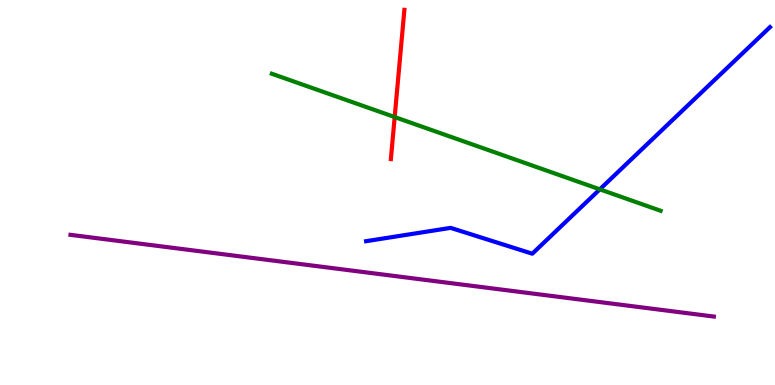[{'lines': ['blue', 'red'], 'intersections': []}, {'lines': ['green', 'red'], 'intersections': [{'x': 5.09, 'y': 6.96}]}, {'lines': ['purple', 'red'], 'intersections': []}, {'lines': ['blue', 'green'], 'intersections': [{'x': 7.74, 'y': 5.08}]}, {'lines': ['blue', 'purple'], 'intersections': []}, {'lines': ['green', 'purple'], 'intersections': []}]